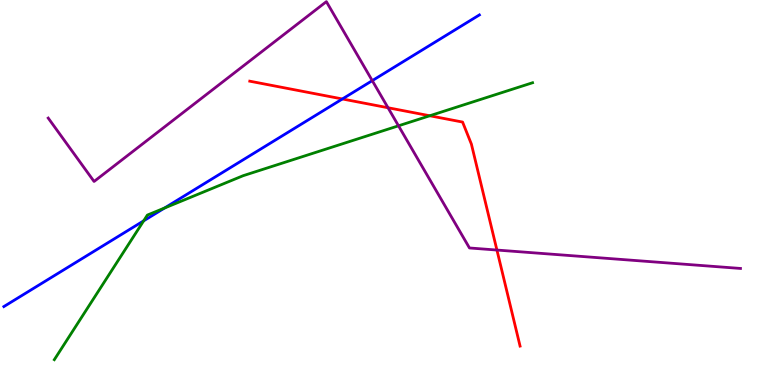[{'lines': ['blue', 'red'], 'intersections': [{'x': 4.42, 'y': 7.43}]}, {'lines': ['green', 'red'], 'intersections': [{'x': 5.55, 'y': 6.99}]}, {'lines': ['purple', 'red'], 'intersections': [{'x': 5.01, 'y': 7.2}, {'x': 6.41, 'y': 3.51}]}, {'lines': ['blue', 'green'], 'intersections': [{'x': 1.85, 'y': 4.26}, {'x': 2.12, 'y': 4.6}]}, {'lines': ['blue', 'purple'], 'intersections': [{'x': 4.8, 'y': 7.91}]}, {'lines': ['green', 'purple'], 'intersections': [{'x': 5.14, 'y': 6.73}]}]